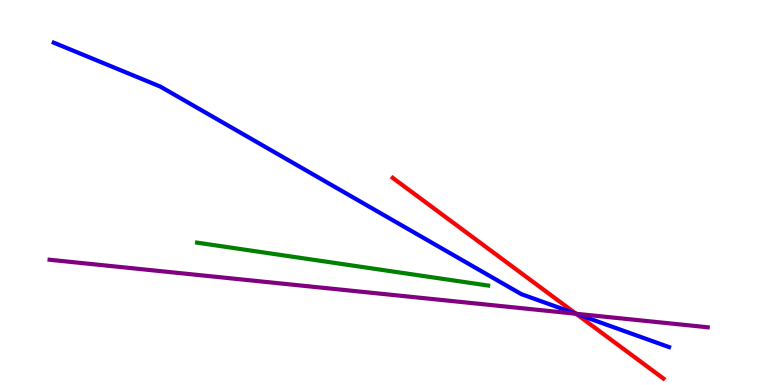[{'lines': ['blue', 'red'], 'intersections': [{'x': 7.43, 'y': 1.85}]}, {'lines': ['green', 'red'], 'intersections': []}, {'lines': ['purple', 'red'], 'intersections': [{'x': 7.43, 'y': 1.85}]}, {'lines': ['blue', 'green'], 'intersections': []}, {'lines': ['blue', 'purple'], 'intersections': [{'x': 7.43, 'y': 1.85}]}, {'lines': ['green', 'purple'], 'intersections': []}]